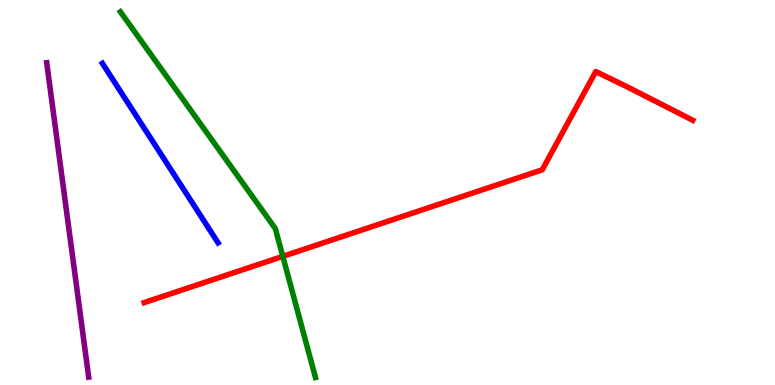[{'lines': ['blue', 'red'], 'intersections': []}, {'lines': ['green', 'red'], 'intersections': [{'x': 3.65, 'y': 3.34}]}, {'lines': ['purple', 'red'], 'intersections': []}, {'lines': ['blue', 'green'], 'intersections': []}, {'lines': ['blue', 'purple'], 'intersections': []}, {'lines': ['green', 'purple'], 'intersections': []}]